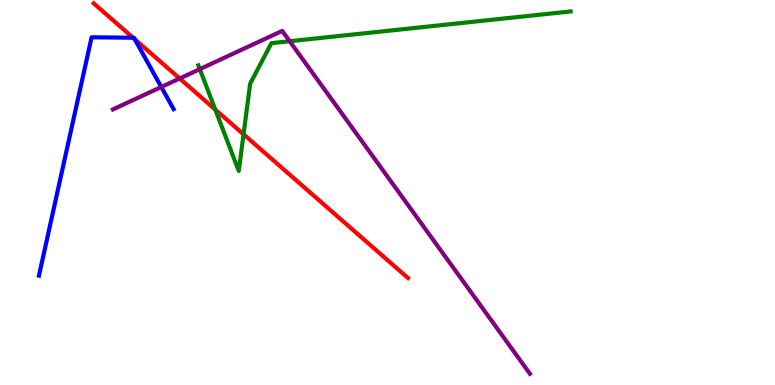[{'lines': ['blue', 'red'], 'intersections': [{'x': 1.72, 'y': 9.02}, {'x': 1.74, 'y': 8.98}]}, {'lines': ['green', 'red'], 'intersections': [{'x': 2.78, 'y': 7.15}, {'x': 3.14, 'y': 6.51}]}, {'lines': ['purple', 'red'], 'intersections': [{'x': 2.32, 'y': 7.96}]}, {'lines': ['blue', 'green'], 'intersections': []}, {'lines': ['blue', 'purple'], 'intersections': [{'x': 2.08, 'y': 7.74}]}, {'lines': ['green', 'purple'], 'intersections': [{'x': 2.58, 'y': 8.2}, {'x': 3.74, 'y': 8.93}]}]